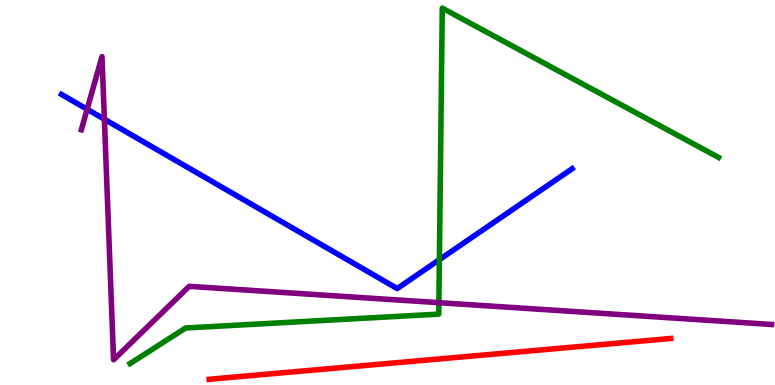[{'lines': ['blue', 'red'], 'intersections': []}, {'lines': ['green', 'red'], 'intersections': []}, {'lines': ['purple', 'red'], 'intersections': []}, {'lines': ['blue', 'green'], 'intersections': [{'x': 5.67, 'y': 3.26}]}, {'lines': ['blue', 'purple'], 'intersections': [{'x': 1.12, 'y': 7.16}, {'x': 1.35, 'y': 6.9}]}, {'lines': ['green', 'purple'], 'intersections': [{'x': 5.66, 'y': 2.14}]}]